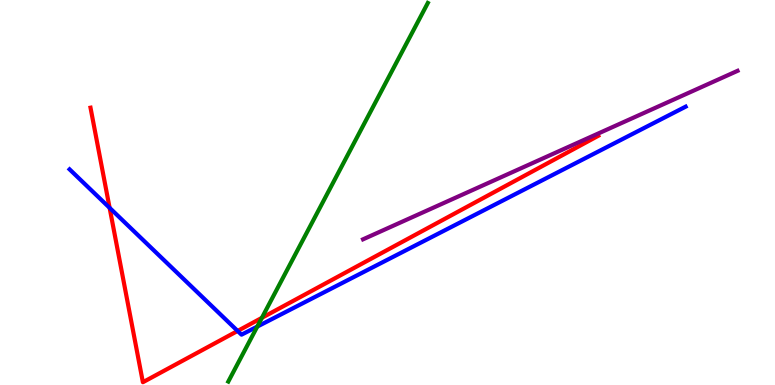[{'lines': ['blue', 'red'], 'intersections': [{'x': 1.41, 'y': 4.6}, {'x': 3.07, 'y': 1.4}]}, {'lines': ['green', 'red'], 'intersections': [{'x': 3.38, 'y': 1.74}]}, {'lines': ['purple', 'red'], 'intersections': []}, {'lines': ['blue', 'green'], 'intersections': [{'x': 3.32, 'y': 1.52}]}, {'lines': ['blue', 'purple'], 'intersections': []}, {'lines': ['green', 'purple'], 'intersections': []}]